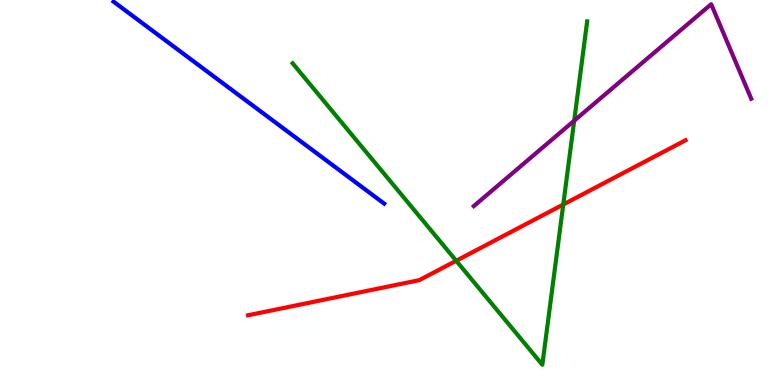[{'lines': ['blue', 'red'], 'intersections': []}, {'lines': ['green', 'red'], 'intersections': [{'x': 5.89, 'y': 3.23}, {'x': 7.27, 'y': 4.69}]}, {'lines': ['purple', 'red'], 'intersections': []}, {'lines': ['blue', 'green'], 'intersections': []}, {'lines': ['blue', 'purple'], 'intersections': []}, {'lines': ['green', 'purple'], 'intersections': [{'x': 7.41, 'y': 6.87}]}]